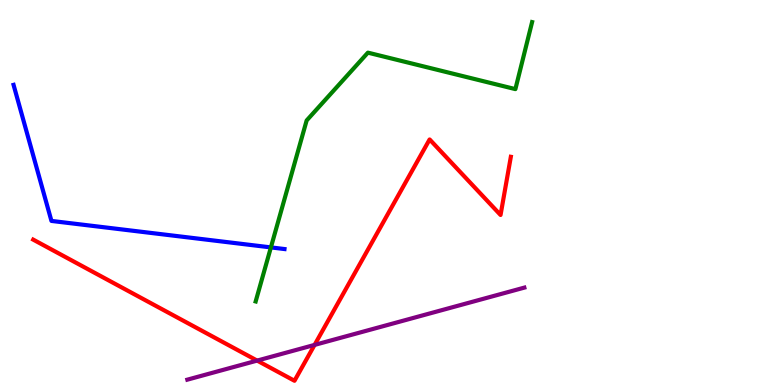[{'lines': ['blue', 'red'], 'intersections': []}, {'lines': ['green', 'red'], 'intersections': []}, {'lines': ['purple', 'red'], 'intersections': [{'x': 3.32, 'y': 0.634}, {'x': 4.06, 'y': 1.04}]}, {'lines': ['blue', 'green'], 'intersections': [{'x': 3.5, 'y': 3.57}]}, {'lines': ['blue', 'purple'], 'intersections': []}, {'lines': ['green', 'purple'], 'intersections': []}]